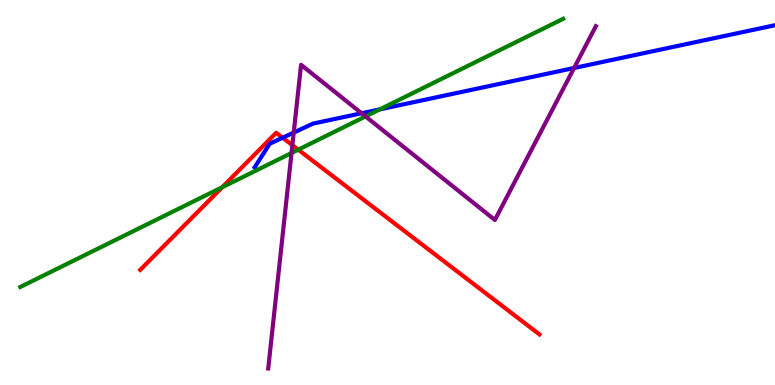[{'lines': ['blue', 'red'], 'intersections': [{'x': 3.65, 'y': 6.42}]}, {'lines': ['green', 'red'], 'intersections': [{'x': 2.87, 'y': 5.14}, {'x': 3.85, 'y': 6.11}]}, {'lines': ['purple', 'red'], 'intersections': [{'x': 3.77, 'y': 6.23}]}, {'lines': ['blue', 'green'], 'intersections': [{'x': 4.9, 'y': 7.16}]}, {'lines': ['blue', 'purple'], 'intersections': [{'x': 3.79, 'y': 6.56}, {'x': 4.67, 'y': 7.06}, {'x': 7.41, 'y': 8.23}]}, {'lines': ['green', 'purple'], 'intersections': [{'x': 3.76, 'y': 6.03}, {'x': 4.72, 'y': 6.98}]}]